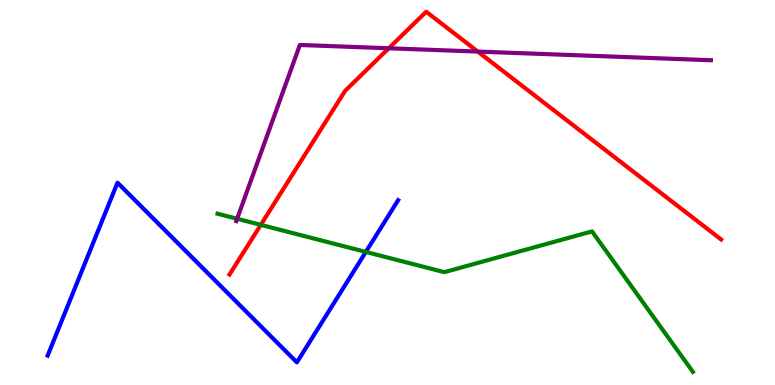[{'lines': ['blue', 'red'], 'intersections': []}, {'lines': ['green', 'red'], 'intersections': [{'x': 3.36, 'y': 4.16}]}, {'lines': ['purple', 'red'], 'intersections': [{'x': 5.02, 'y': 8.75}, {'x': 6.17, 'y': 8.66}]}, {'lines': ['blue', 'green'], 'intersections': [{'x': 4.72, 'y': 3.46}]}, {'lines': ['blue', 'purple'], 'intersections': []}, {'lines': ['green', 'purple'], 'intersections': [{'x': 3.06, 'y': 4.32}]}]